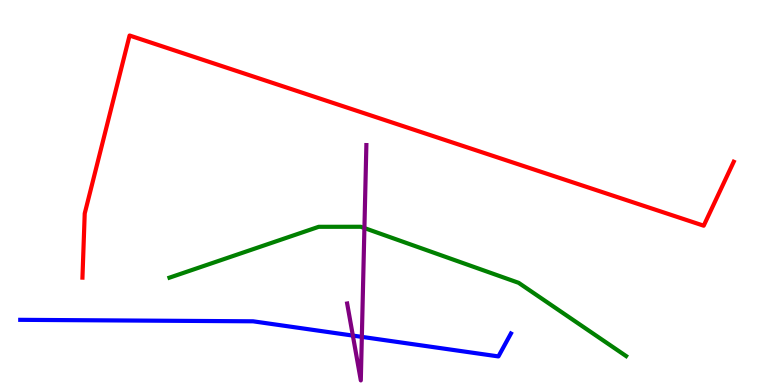[{'lines': ['blue', 'red'], 'intersections': []}, {'lines': ['green', 'red'], 'intersections': []}, {'lines': ['purple', 'red'], 'intersections': []}, {'lines': ['blue', 'green'], 'intersections': []}, {'lines': ['blue', 'purple'], 'intersections': [{'x': 4.55, 'y': 1.28}, {'x': 4.67, 'y': 1.25}]}, {'lines': ['green', 'purple'], 'intersections': [{'x': 4.7, 'y': 4.08}]}]